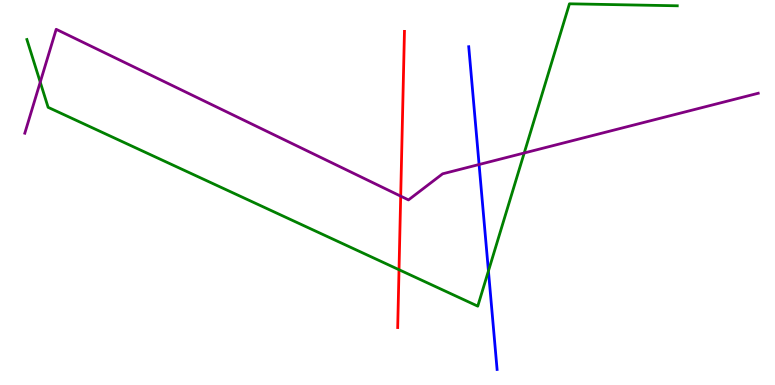[{'lines': ['blue', 'red'], 'intersections': []}, {'lines': ['green', 'red'], 'intersections': [{'x': 5.15, 'y': 2.99}]}, {'lines': ['purple', 'red'], 'intersections': [{'x': 5.17, 'y': 4.91}]}, {'lines': ['blue', 'green'], 'intersections': [{'x': 6.3, 'y': 2.96}]}, {'lines': ['blue', 'purple'], 'intersections': [{'x': 6.18, 'y': 5.73}]}, {'lines': ['green', 'purple'], 'intersections': [{'x': 0.519, 'y': 7.87}, {'x': 6.76, 'y': 6.03}]}]